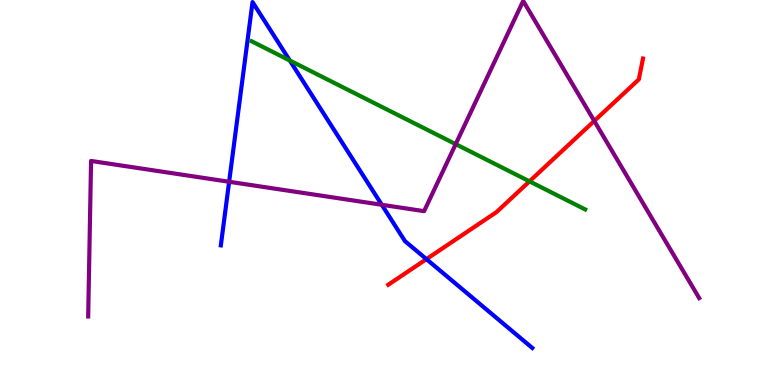[{'lines': ['blue', 'red'], 'intersections': [{'x': 5.5, 'y': 3.27}]}, {'lines': ['green', 'red'], 'intersections': [{'x': 6.83, 'y': 5.29}]}, {'lines': ['purple', 'red'], 'intersections': [{'x': 7.67, 'y': 6.86}]}, {'lines': ['blue', 'green'], 'intersections': [{'x': 3.74, 'y': 8.43}]}, {'lines': ['blue', 'purple'], 'intersections': [{'x': 2.96, 'y': 5.28}, {'x': 4.93, 'y': 4.68}]}, {'lines': ['green', 'purple'], 'intersections': [{'x': 5.88, 'y': 6.26}]}]